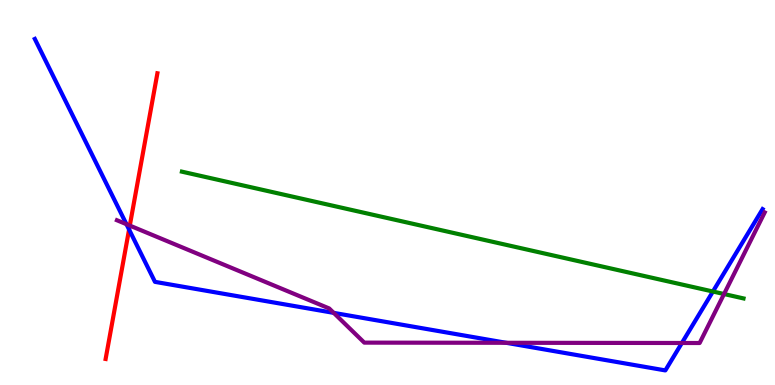[{'lines': ['blue', 'red'], 'intersections': [{'x': 1.67, 'y': 4.04}]}, {'lines': ['green', 'red'], 'intersections': []}, {'lines': ['purple', 'red'], 'intersections': [{'x': 1.67, 'y': 4.14}]}, {'lines': ['blue', 'green'], 'intersections': [{'x': 9.2, 'y': 2.43}]}, {'lines': ['blue', 'purple'], 'intersections': [{'x': 1.63, 'y': 4.18}, {'x': 4.31, 'y': 1.87}, {'x': 6.53, 'y': 1.1}, {'x': 8.8, 'y': 1.09}]}, {'lines': ['green', 'purple'], 'intersections': [{'x': 9.34, 'y': 2.36}]}]